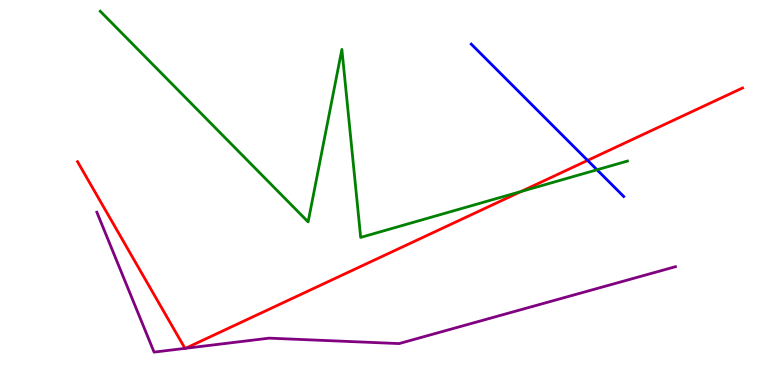[{'lines': ['blue', 'red'], 'intersections': [{'x': 7.58, 'y': 5.83}]}, {'lines': ['green', 'red'], 'intersections': [{'x': 6.72, 'y': 5.03}]}, {'lines': ['purple', 'red'], 'intersections': [{'x': 2.39, 'y': 0.952}, {'x': 2.39, 'y': 0.953}]}, {'lines': ['blue', 'green'], 'intersections': [{'x': 7.7, 'y': 5.59}]}, {'lines': ['blue', 'purple'], 'intersections': []}, {'lines': ['green', 'purple'], 'intersections': []}]